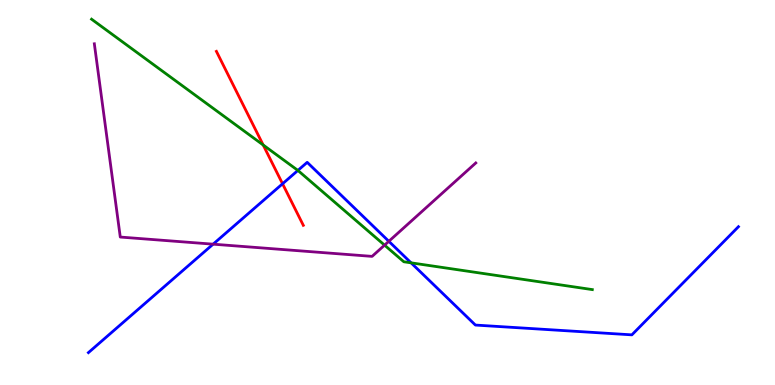[{'lines': ['blue', 'red'], 'intersections': [{'x': 3.65, 'y': 5.23}]}, {'lines': ['green', 'red'], 'intersections': [{'x': 3.4, 'y': 6.23}]}, {'lines': ['purple', 'red'], 'intersections': []}, {'lines': ['blue', 'green'], 'intersections': [{'x': 3.84, 'y': 5.57}, {'x': 5.3, 'y': 3.17}]}, {'lines': ['blue', 'purple'], 'intersections': [{'x': 2.75, 'y': 3.66}, {'x': 5.02, 'y': 3.73}]}, {'lines': ['green', 'purple'], 'intersections': [{'x': 4.96, 'y': 3.63}]}]